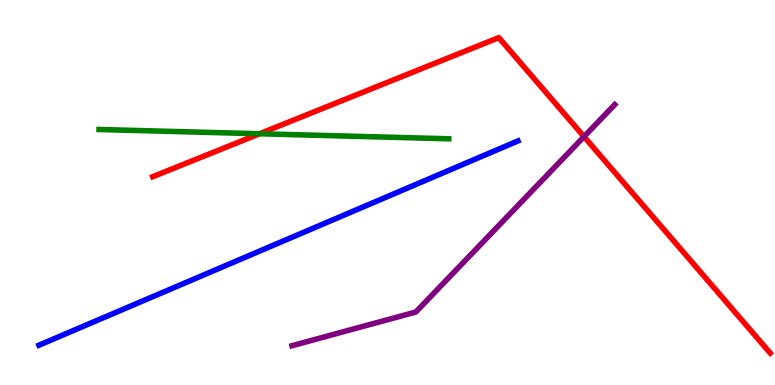[{'lines': ['blue', 'red'], 'intersections': []}, {'lines': ['green', 'red'], 'intersections': [{'x': 3.35, 'y': 6.53}]}, {'lines': ['purple', 'red'], 'intersections': [{'x': 7.54, 'y': 6.45}]}, {'lines': ['blue', 'green'], 'intersections': []}, {'lines': ['blue', 'purple'], 'intersections': []}, {'lines': ['green', 'purple'], 'intersections': []}]